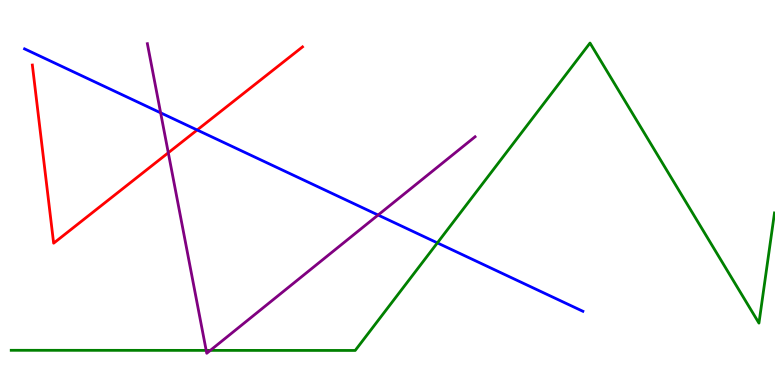[{'lines': ['blue', 'red'], 'intersections': [{'x': 2.54, 'y': 6.62}]}, {'lines': ['green', 'red'], 'intersections': []}, {'lines': ['purple', 'red'], 'intersections': [{'x': 2.17, 'y': 6.03}]}, {'lines': ['blue', 'green'], 'intersections': [{'x': 5.64, 'y': 3.69}]}, {'lines': ['blue', 'purple'], 'intersections': [{'x': 2.07, 'y': 7.07}, {'x': 4.88, 'y': 4.41}]}, {'lines': ['green', 'purple'], 'intersections': [{'x': 2.66, 'y': 0.899}, {'x': 2.71, 'y': 0.899}]}]